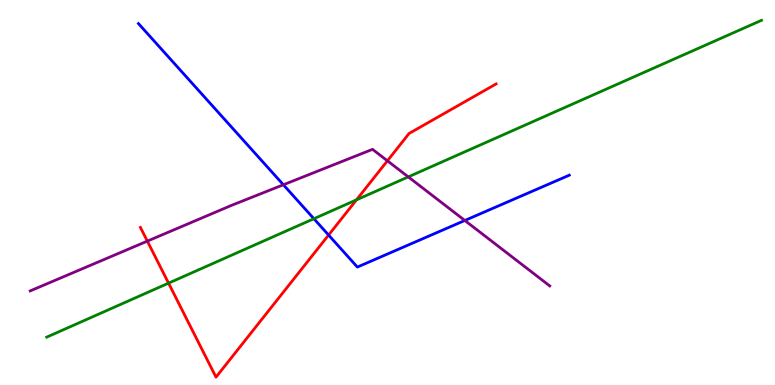[{'lines': ['blue', 'red'], 'intersections': [{'x': 4.24, 'y': 3.89}]}, {'lines': ['green', 'red'], 'intersections': [{'x': 2.17, 'y': 2.65}, {'x': 4.6, 'y': 4.81}]}, {'lines': ['purple', 'red'], 'intersections': [{'x': 1.9, 'y': 3.74}, {'x': 5.0, 'y': 5.82}]}, {'lines': ['blue', 'green'], 'intersections': [{'x': 4.05, 'y': 4.32}]}, {'lines': ['blue', 'purple'], 'intersections': [{'x': 3.66, 'y': 5.2}, {'x': 6.0, 'y': 4.27}]}, {'lines': ['green', 'purple'], 'intersections': [{'x': 5.27, 'y': 5.41}]}]